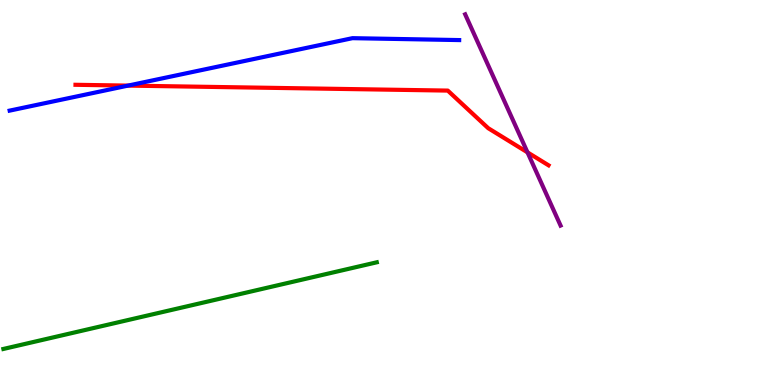[{'lines': ['blue', 'red'], 'intersections': [{'x': 1.65, 'y': 7.78}]}, {'lines': ['green', 'red'], 'intersections': []}, {'lines': ['purple', 'red'], 'intersections': [{'x': 6.81, 'y': 6.04}]}, {'lines': ['blue', 'green'], 'intersections': []}, {'lines': ['blue', 'purple'], 'intersections': []}, {'lines': ['green', 'purple'], 'intersections': []}]